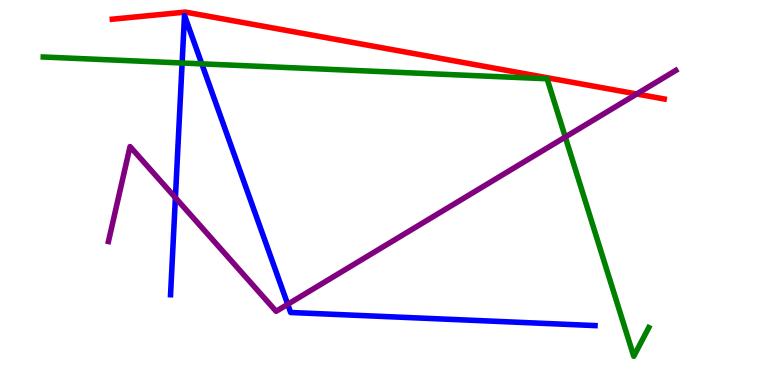[{'lines': ['blue', 'red'], 'intersections': []}, {'lines': ['green', 'red'], 'intersections': []}, {'lines': ['purple', 'red'], 'intersections': [{'x': 8.22, 'y': 7.56}]}, {'lines': ['blue', 'green'], 'intersections': [{'x': 2.35, 'y': 8.36}, {'x': 2.6, 'y': 8.34}]}, {'lines': ['blue', 'purple'], 'intersections': [{'x': 2.26, 'y': 4.86}, {'x': 3.71, 'y': 2.1}]}, {'lines': ['green', 'purple'], 'intersections': [{'x': 7.29, 'y': 6.44}]}]